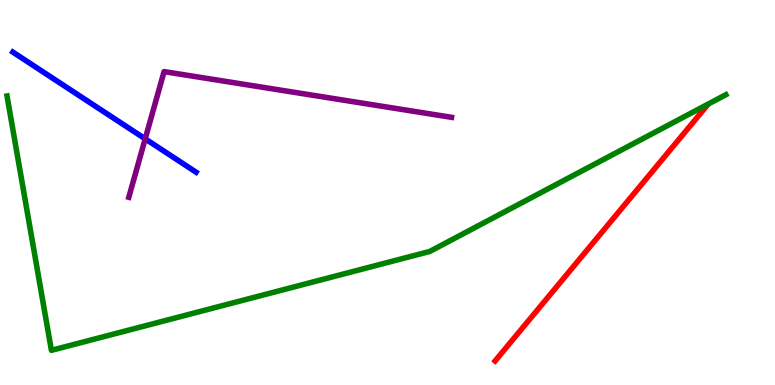[{'lines': ['blue', 'red'], 'intersections': []}, {'lines': ['green', 'red'], 'intersections': []}, {'lines': ['purple', 'red'], 'intersections': []}, {'lines': ['blue', 'green'], 'intersections': []}, {'lines': ['blue', 'purple'], 'intersections': [{'x': 1.87, 'y': 6.39}]}, {'lines': ['green', 'purple'], 'intersections': []}]